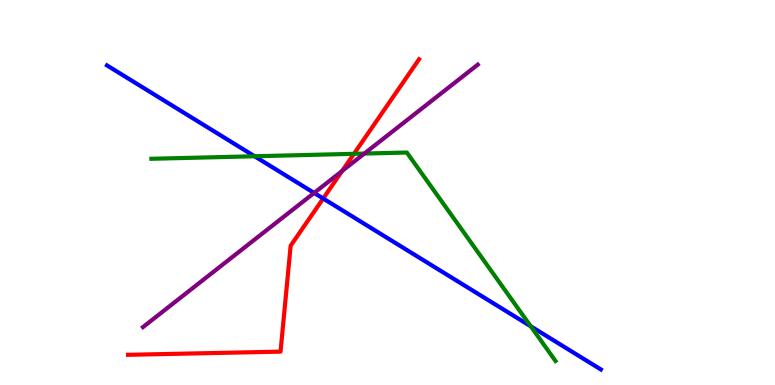[{'lines': ['blue', 'red'], 'intersections': [{'x': 4.17, 'y': 4.84}]}, {'lines': ['green', 'red'], 'intersections': [{'x': 4.57, 'y': 6.0}]}, {'lines': ['purple', 'red'], 'intersections': [{'x': 4.41, 'y': 5.56}]}, {'lines': ['blue', 'green'], 'intersections': [{'x': 3.28, 'y': 5.94}, {'x': 6.85, 'y': 1.52}]}, {'lines': ['blue', 'purple'], 'intersections': [{'x': 4.05, 'y': 4.99}]}, {'lines': ['green', 'purple'], 'intersections': [{'x': 4.7, 'y': 6.01}]}]